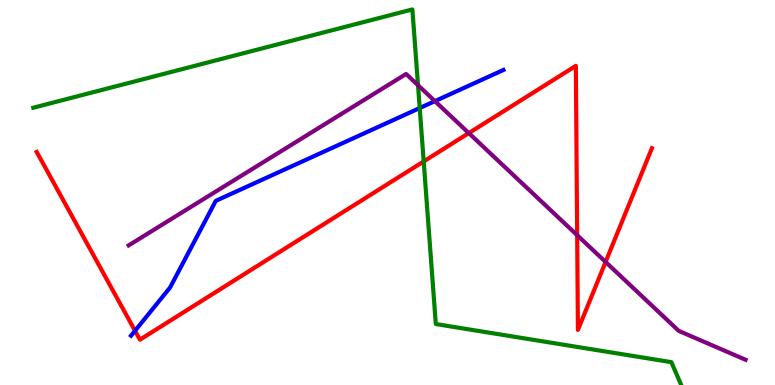[{'lines': ['blue', 'red'], 'intersections': [{'x': 1.74, 'y': 1.41}]}, {'lines': ['green', 'red'], 'intersections': [{'x': 5.47, 'y': 5.81}]}, {'lines': ['purple', 'red'], 'intersections': [{'x': 6.05, 'y': 6.54}, {'x': 7.45, 'y': 3.89}, {'x': 7.81, 'y': 3.2}]}, {'lines': ['blue', 'green'], 'intersections': [{'x': 5.42, 'y': 7.19}]}, {'lines': ['blue', 'purple'], 'intersections': [{'x': 5.61, 'y': 7.37}]}, {'lines': ['green', 'purple'], 'intersections': [{'x': 5.39, 'y': 7.79}]}]